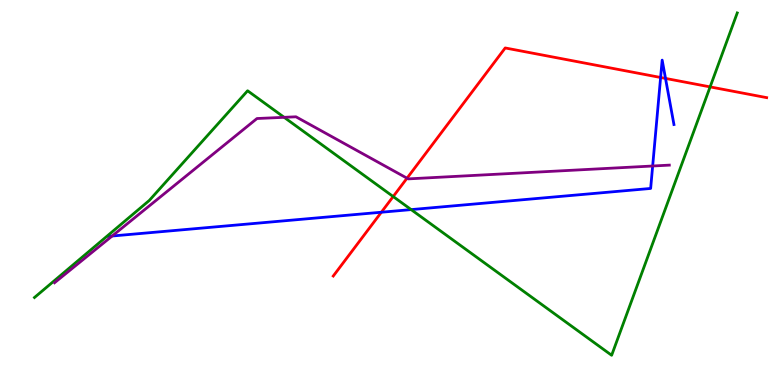[{'lines': ['blue', 'red'], 'intersections': [{'x': 4.92, 'y': 4.49}, {'x': 8.52, 'y': 7.99}, {'x': 8.59, 'y': 7.96}]}, {'lines': ['green', 'red'], 'intersections': [{'x': 5.07, 'y': 4.89}, {'x': 9.16, 'y': 7.74}]}, {'lines': ['purple', 'red'], 'intersections': [{'x': 5.25, 'y': 5.37}]}, {'lines': ['blue', 'green'], 'intersections': [{'x': 5.31, 'y': 4.56}]}, {'lines': ['blue', 'purple'], 'intersections': [{'x': 1.45, 'y': 3.87}, {'x': 8.42, 'y': 5.69}]}, {'lines': ['green', 'purple'], 'intersections': [{'x': 3.67, 'y': 6.95}]}]